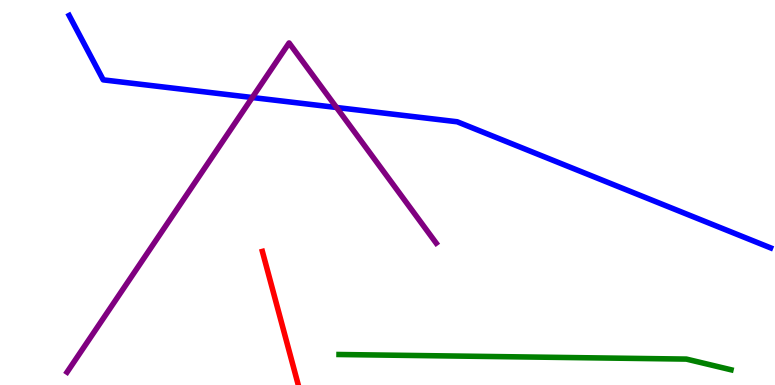[{'lines': ['blue', 'red'], 'intersections': []}, {'lines': ['green', 'red'], 'intersections': []}, {'lines': ['purple', 'red'], 'intersections': []}, {'lines': ['blue', 'green'], 'intersections': []}, {'lines': ['blue', 'purple'], 'intersections': [{'x': 3.26, 'y': 7.47}, {'x': 4.34, 'y': 7.21}]}, {'lines': ['green', 'purple'], 'intersections': []}]